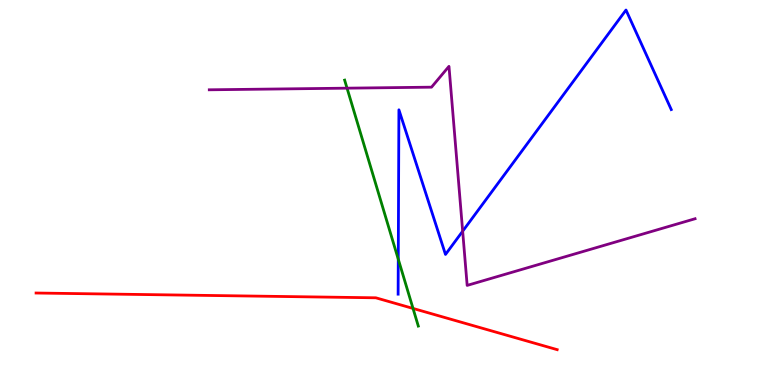[{'lines': ['blue', 'red'], 'intersections': []}, {'lines': ['green', 'red'], 'intersections': [{'x': 5.33, 'y': 1.99}]}, {'lines': ['purple', 'red'], 'intersections': []}, {'lines': ['blue', 'green'], 'intersections': [{'x': 5.14, 'y': 3.27}]}, {'lines': ['blue', 'purple'], 'intersections': [{'x': 5.97, 'y': 3.99}]}, {'lines': ['green', 'purple'], 'intersections': [{'x': 4.48, 'y': 7.71}]}]